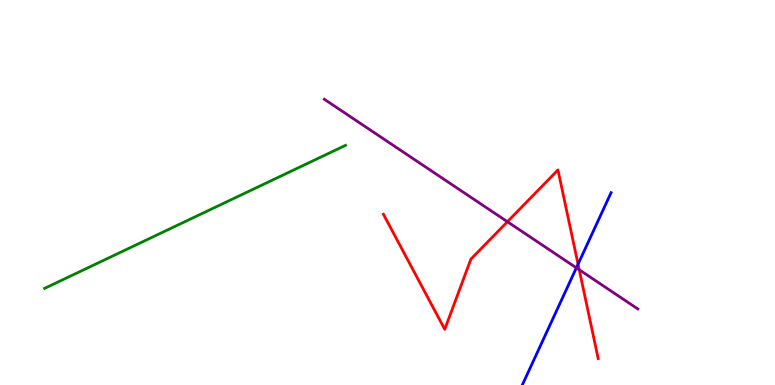[{'lines': ['blue', 'red'], 'intersections': [{'x': 7.46, 'y': 3.14}]}, {'lines': ['green', 'red'], 'intersections': []}, {'lines': ['purple', 'red'], 'intersections': [{'x': 6.55, 'y': 4.24}, {'x': 7.47, 'y': 2.99}]}, {'lines': ['blue', 'green'], 'intersections': []}, {'lines': ['blue', 'purple'], 'intersections': [{'x': 7.44, 'y': 3.04}]}, {'lines': ['green', 'purple'], 'intersections': []}]